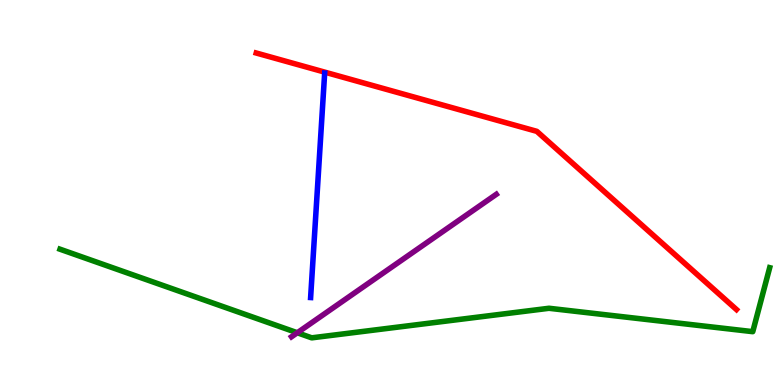[{'lines': ['blue', 'red'], 'intersections': []}, {'lines': ['green', 'red'], 'intersections': []}, {'lines': ['purple', 'red'], 'intersections': []}, {'lines': ['blue', 'green'], 'intersections': []}, {'lines': ['blue', 'purple'], 'intersections': []}, {'lines': ['green', 'purple'], 'intersections': [{'x': 3.84, 'y': 1.36}]}]